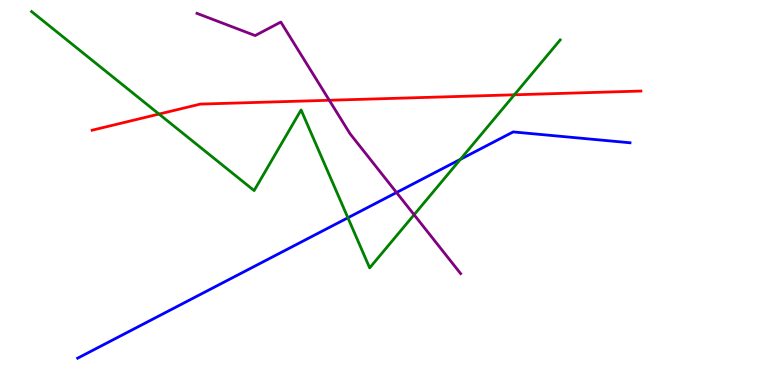[{'lines': ['blue', 'red'], 'intersections': []}, {'lines': ['green', 'red'], 'intersections': [{'x': 2.05, 'y': 7.04}, {'x': 6.64, 'y': 7.54}]}, {'lines': ['purple', 'red'], 'intersections': [{'x': 4.25, 'y': 7.4}]}, {'lines': ['blue', 'green'], 'intersections': [{'x': 4.49, 'y': 4.34}, {'x': 5.94, 'y': 5.86}]}, {'lines': ['blue', 'purple'], 'intersections': [{'x': 5.12, 'y': 5.0}]}, {'lines': ['green', 'purple'], 'intersections': [{'x': 5.34, 'y': 4.42}]}]